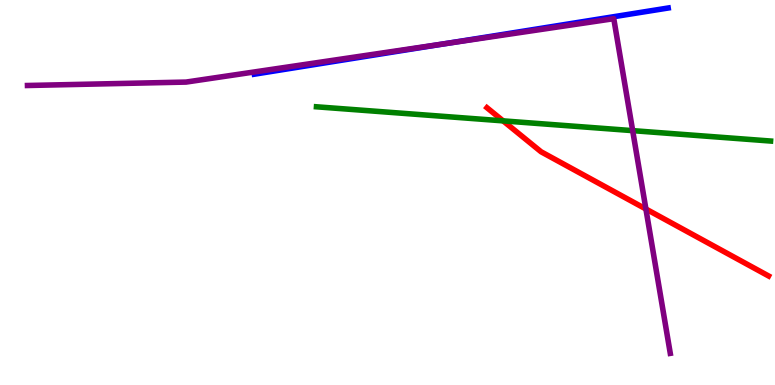[{'lines': ['blue', 'red'], 'intersections': []}, {'lines': ['green', 'red'], 'intersections': [{'x': 6.49, 'y': 6.86}]}, {'lines': ['purple', 'red'], 'intersections': [{'x': 8.33, 'y': 4.57}]}, {'lines': ['blue', 'green'], 'intersections': []}, {'lines': ['blue', 'purple'], 'intersections': [{'x': 5.75, 'y': 8.87}]}, {'lines': ['green', 'purple'], 'intersections': [{'x': 8.16, 'y': 6.61}]}]